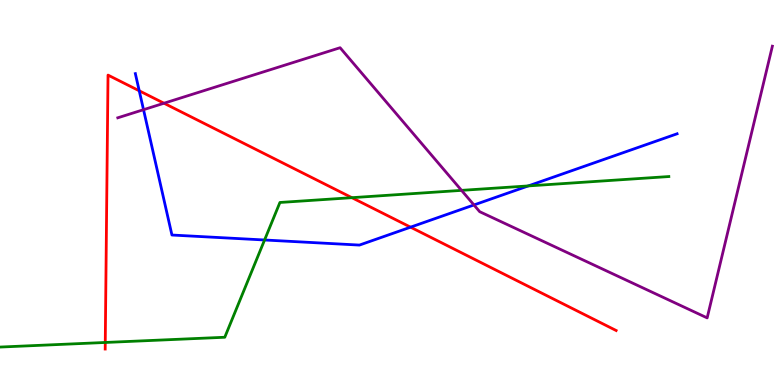[{'lines': ['blue', 'red'], 'intersections': [{'x': 1.8, 'y': 7.64}, {'x': 5.3, 'y': 4.1}]}, {'lines': ['green', 'red'], 'intersections': [{'x': 1.36, 'y': 1.1}, {'x': 4.54, 'y': 4.87}]}, {'lines': ['purple', 'red'], 'intersections': [{'x': 2.12, 'y': 7.32}]}, {'lines': ['blue', 'green'], 'intersections': [{'x': 3.41, 'y': 3.77}, {'x': 6.82, 'y': 5.17}]}, {'lines': ['blue', 'purple'], 'intersections': [{'x': 1.85, 'y': 7.15}, {'x': 6.12, 'y': 4.68}]}, {'lines': ['green', 'purple'], 'intersections': [{'x': 5.96, 'y': 5.06}]}]